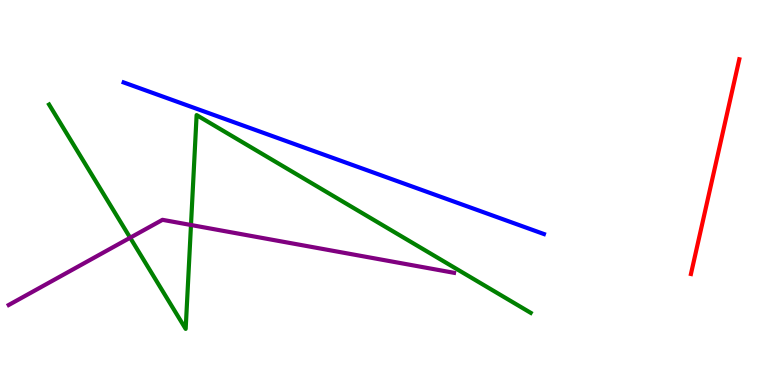[{'lines': ['blue', 'red'], 'intersections': []}, {'lines': ['green', 'red'], 'intersections': []}, {'lines': ['purple', 'red'], 'intersections': []}, {'lines': ['blue', 'green'], 'intersections': []}, {'lines': ['blue', 'purple'], 'intersections': []}, {'lines': ['green', 'purple'], 'intersections': [{'x': 1.68, 'y': 3.83}, {'x': 2.46, 'y': 4.16}]}]